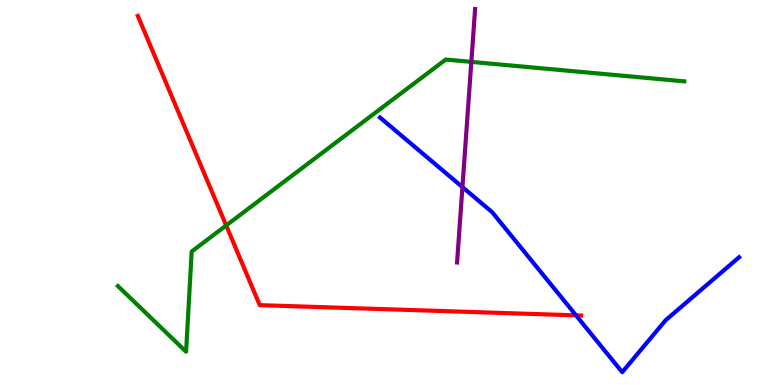[{'lines': ['blue', 'red'], 'intersections': [{'x': 7.43, 'y': 1.81}]}, {'lines': ['green', 'red'], 'intersections': [{'x': 2.92, 'y': 4.14}]}, {'lines': ['purple', 'red'], 'intersections': []}, {'lines': ['blue', 'green'], 'intersections': []}, {'lines': ['blue', 'purple'], 'intersections': [{'x': 5.97, 'y': 5.14}]}, {'lines': ['green', 'purple'], 'intersections': [{'x': 6.08, 'y': 8.39}]}]